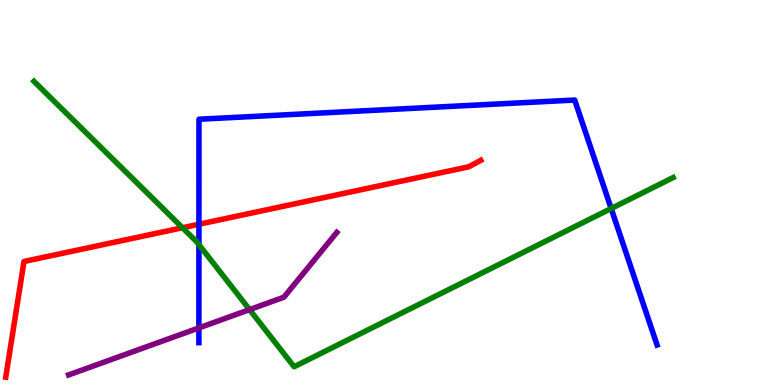[{'lines': ['blue', 'red'], 'intersections': [{'x': 2.57, 'y': 4.18}]}, {'lines': ['green', 'red'], 'intersections': [{'x': 2.35, 'y': 4.08}]}, {'lines': ['purple', 'red'], 'intersections': []}, {'lines': ['blue', 'green'], 'intersections': [{'x': 2.57, 'y': 3.64}, {'x': 7.89, 'y': 4.58}]}, {'lines': ['blue', 'purple'], 'intersections': [{'x': 2.57, 'y': 1.48}]}, {'lines': ['green', 'purple'], 'intersections': [{'x': 3.22, 'y': 1.96}]}]